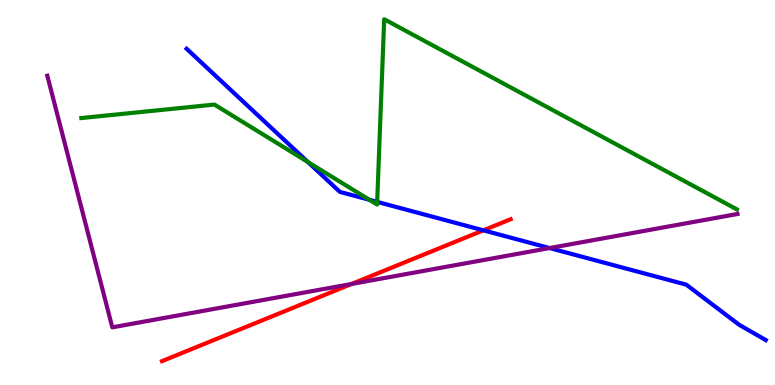[{'lines': ['blue', 'red'], 'intersections': [{'x': 6.24, 'y': 4.02}]}, {'lines': ['green', 'red'], 'intersections': []}, {'lines': ['purple', 'red'], 'intersections': [{'x': 4.54, 'y': 2.62}]}, {'lines': ['blue', 'green'], 'intersections': [{'x': 3.97, 'y': 5.79}, {'x': 4.77, 'y': 4.81}, {'x': 4.87, 'y': 4.76}]}, {'lines': ['blue', 'purple'], 'intersections': [{'x': 7.09, 'y': 3.56}]}, {'lines': ['green', 'purple'], 'intersections': []}]